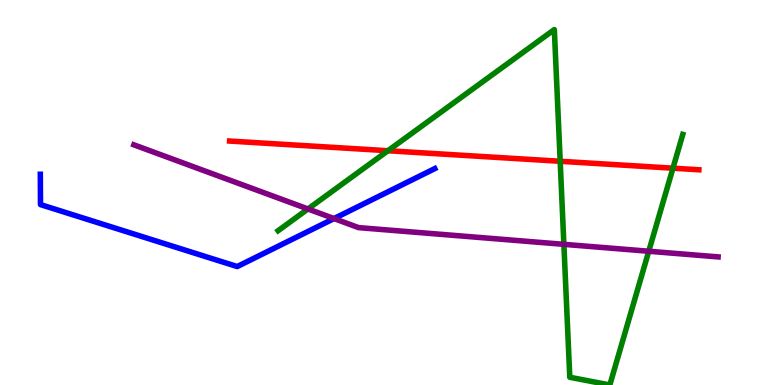[{'lines': ['blue', 'red'], 'intersections': []}, {'lines': ['green', 'red'], 'intersections': [{'x': 5.01, 'y': 6.08}, {'x': 7.23, 'y': 5.81}, {'x': 8.68, 'y': 5.63}]}, {'lines': ['purple', 'red'], 'intersections': []}, {'lines': ['blue', 'green'], 'intersections': []}, {'lines': ['blue', 'purple'], 'intersections': [{'x': 4.31, 'y': 4.32}]}, {'lines': ['green', 'purple'], 'intersections': [{'x': 3.97, 'y': 4.57}, {'x': 7.28, 'y': 3.65}, {'x': 8.37, 'y': 3.47}]}]